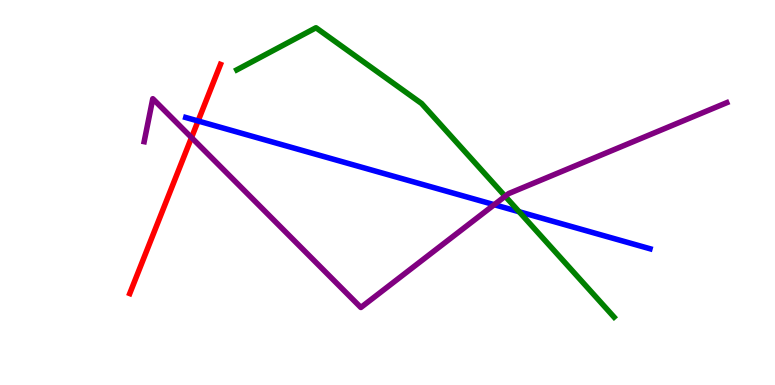[{'lines': ['blue', 'red'], 'intersections': [{'x': 2.56, 'y': 6.86}]}, {'lines': ['green', 'red'], 'intersections': []}, {'lines': ['purple', 'red'], 'intersections': [{'x': 2.47, 'y': 6.43}]}, {'lines': ['blue', 'green'], 'intersections': [{'x': 6.7, 'y': 4.5}]}, {'lines': ['blue', 'purple'], 'intersections': [{'x': 6.38, 'y': 4.68}]}, {'lines': ['green', 'purple'], 'intersections': [{'x': 6.52, 'y': 4.9}]}]